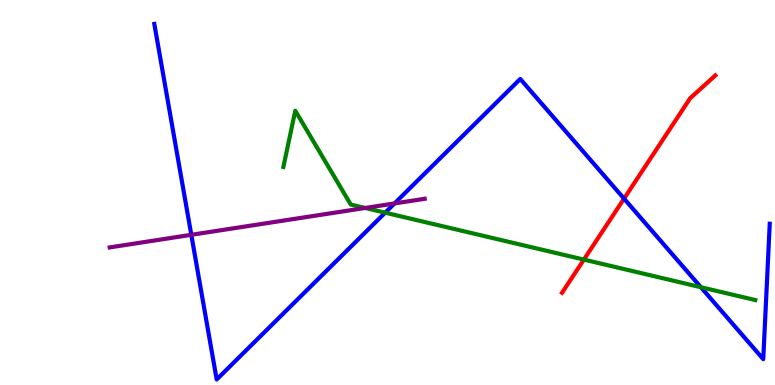[{'lines': ['blue', 'red'], 'intersections': [{'x': 8.05, 'y': 4.84}]}, {'lines': ['green', 'red'], 'intersections': [{'x': 7.53, 'y': 3.26}]}, {'lines': ['purple', 'red'], 'intersections': []}, {'lines': ['blue', 'green'], 'intersections': [{'x': 4.97, 'y': 4.48}, {'x': 9.04, 'y': 2.54}]}, {'lines': ['blue', 'purple'], 'intersections': [{'x': 2.47, 'y': 3.9}, {'x': 5.09, 'y': 4.72}]}, {'lines': ['green', 'purple'], 'intersections': [{'x': 4.71, 'y': 4.6}]}]